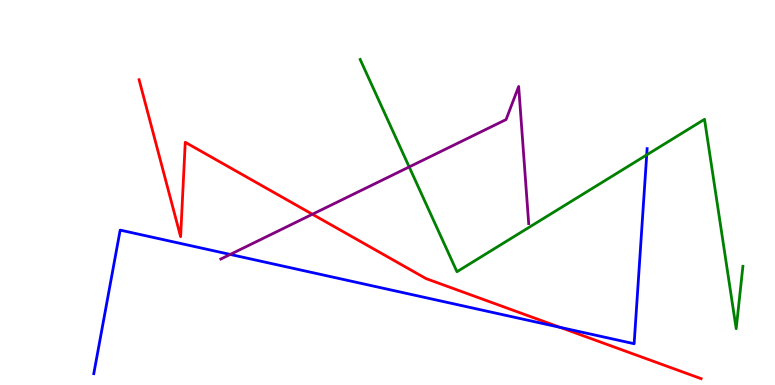[{'lines': ['blue', 'red'], 'intersections': [{'x': 7.23, 'y': 1.5}]}, {'lines': ['green', 'red'], 'intersections': []}, {'lines': ['purple', 'red'], 'intersections': [{'x': 4.03, 'y': 4.43}]}, {'lines': ['blue', 'green'], 'intersections': [{'x': 8.34, 'y': 5.98}]}, {'lines': ['blue', 'purple'], 'intersections': [{'x': 2.97, 'y': 3.39}]}, {'lines': ['green', 'purple'], 'intersections': [{'x': 5.28, 'y': 5.66}]}]